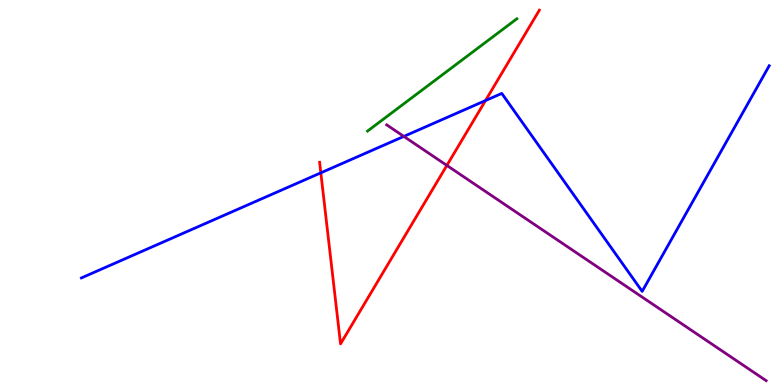[{'lines': ['blue', 'red'], 'intersections': [{'x': 4.14, 'y': 5.51}, {'x': 6.26, 'y': 7.39}]}, {'lines': ['green', 'red'], 'intersections': []}, {'lines': ['purple', 'red'], 'intersections': [{'x': 5.77, 'y': 5.7}]}, {'lines': ['blue', 'green'], 'intersections': []}, {'lines': ['blue', 'purple'], 'intersections': [{'x': 5.21, 'y': 6.46}]}, {'lines': ['green', 'purple'], 'intersections': []}]